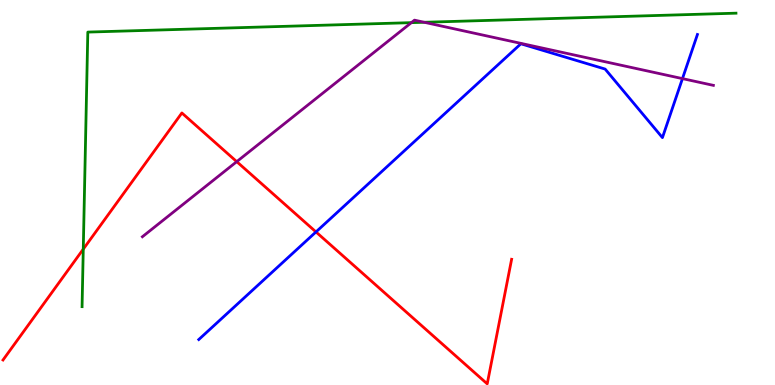[{'lines': ['blue', 'red'], 'intersections': [{'x': 4.08, 'y': 3.98}]}, {'lines': ['green', 'red'], 'intersections': [{'x': 1.07, 'y': 3.53}]}, {'lines': ['purple', 'red'], 'intersections': [{'x': 3.05, 'y': 5.8}]}, {'lines': ['blue', 'green'], 'intersections': []}, {'lines': ['blue', 'purple'], 'intersections': [{'x': 8.81, 'y': 7.96}]}, {'lines': ['green', 'purple'], 'intersections': [{'x': 5.31, 'y': 9.41}, {'x': 5.47, 'y': 9.42}]}]